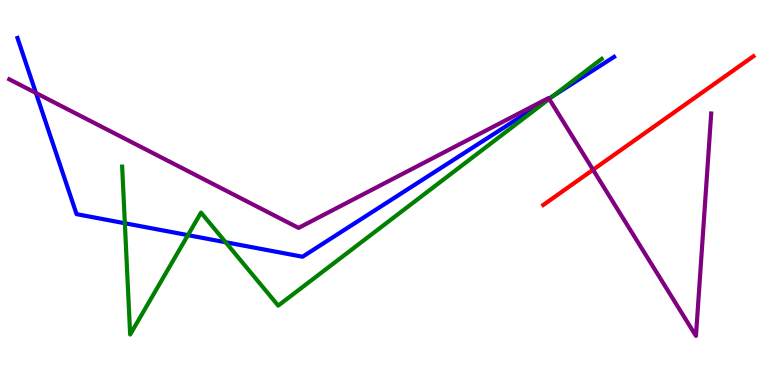[{'lines': ['blue', 'red'], 'intersections': []}, {'lines': ['green', 'red'], 'intersections': []}, {'lines': ['purple', 'red'], 'intersections': [{'x': 7.65, 'y': 5.59}]}, {'lines': ['blue', 'green'], 'intersections': [{'x': 1.61, 'y': 4.2}, {'x': 2.42, 'y': 3.89}, {'x': 2.91, 'y': 3.71}, {'x': 7.13, 'y': 7.5}]}, {'lines': ['blue', 'purple'], 'intersections': [{'x': 0.464, 'y': 7.58}, {'x': 7.08, 'y': 7.44}]}, {'lines': ['green', 'purple'], 'intersections': [{'x': 7.09, 'y': 7.43}]}]